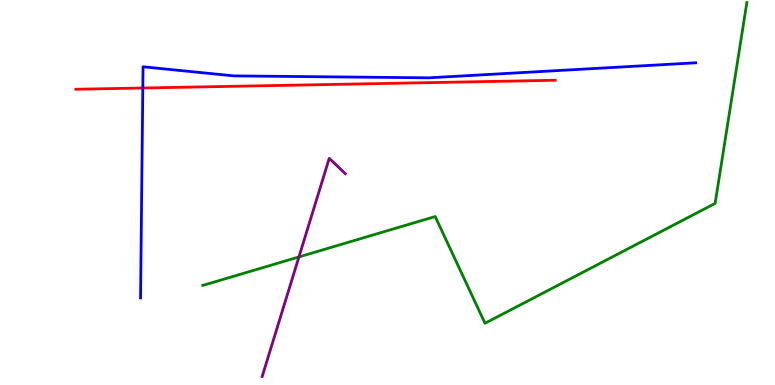[{'lines': ['blue', 'red'], 'intersections': [{'x': 1.84, 'y': 7.71}]}, {'lines': ['green', 'red'], 'intersections': []}, {'lines': ['purple', 'red'], 'intersections': []}, {'lines': ['blue', 'green'], 'intersections': []}, {'lines': ['blue', 'purple'], 'intersections': []}, {'lines': ['green', 'purple'], 'intersections': [{'x': 3.86, 'y': 3.33}]}]